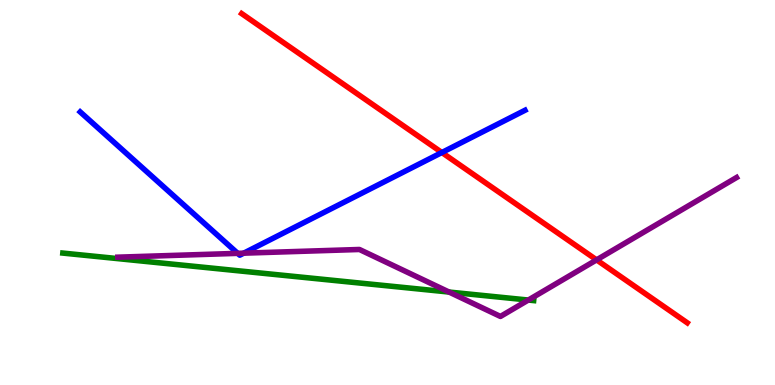[{'lines': ['blue', 'red'], 'intersections': [{'x': 5.7, 'y': 6.04}]}, {'lines': ['green', 'red'], 'intersections': []}, {'lines': ['purple', 'red'], 'intersections': [{'x': 7.7, 'y': 3.25}]}, {'lines': ['blue', 'green'], 'intersections': []}, {'lines': ['blue', 'purple'], 'intersections': [{'x': 3.07, 'y': 3.42}, {'x': 3.14, 'y': 3.42}]}, {'lines': ['green', 'purple'], 'intersections': [{'x': 5.79, 'y': 2.41}, {'x': 6.82, 'y': 2.21}]}]